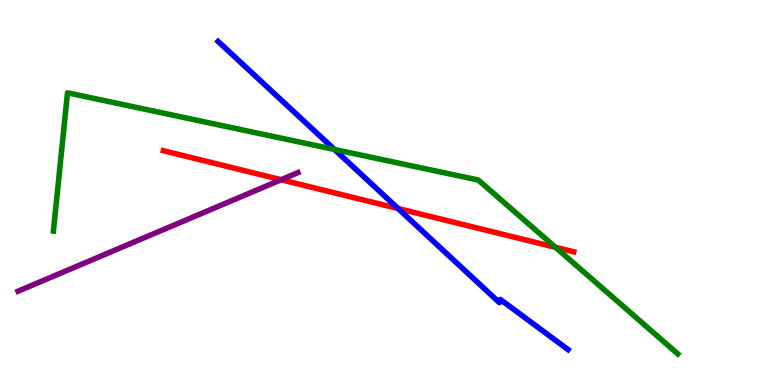[{'lines': ['blue', 'red'], 'intersections': [{'x': 5.14, 'y': 4.58}]}, {'lines': ['green', 'red'], 'intersections': [{'x': 7.17, 'y': 3.58}]}, {'lines': ['purple', 'red'], 'intersections': [{'x': 3.63, 'y': 5.33}]}, {'lines': ['blue', 'green'], 'intersections': [{'x': 4.32, 'y': 6.12}]}, {'lines': ['blue', 'purple'], 'intersections': []}, {'lines': ['green', 'purple'], 'intersections': []}]